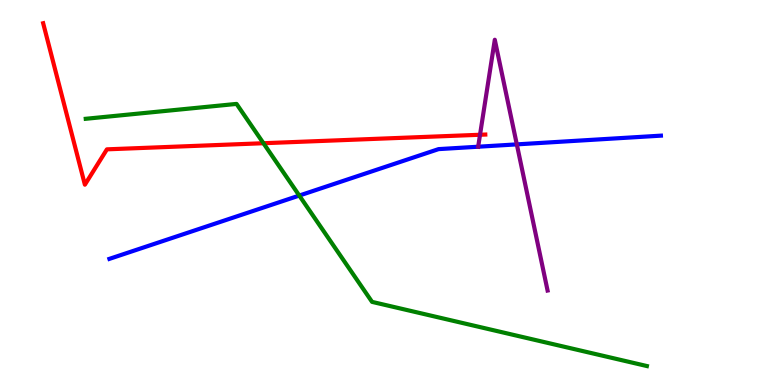[{'lines': ['blue', 'red'], 'intersections': []}, {'lines': ['green', 'red'], 'intersections': [{'x': 3.4, 'y': 6.28}]}, {'lines': ['purple', 'red'], 'intersections': [{'x': 6.19, 'y': 6.5}]}, {'lines': ['blue', 'green'], 'intersections': [{'x': 3.86, 'y': 4.92}]}, {'lines': ['blue', 'purple'], 'intersections': [{'x': 6.17, 'y': 6.19}, {'x': 6.67, 'y': 6.25}]}, {'lines': ['green', 'purple'], 'intersections': []}]